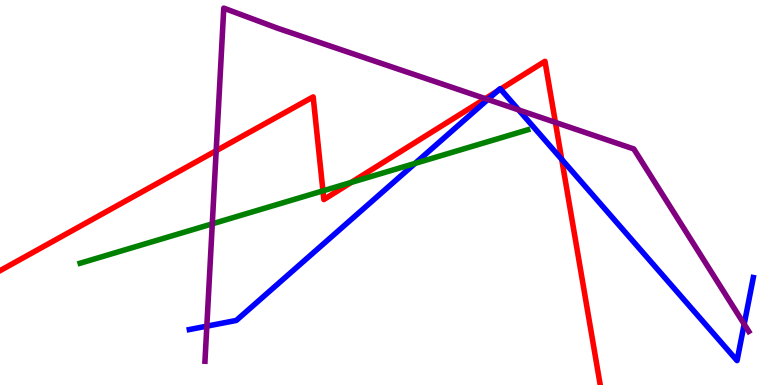[{'lines': ['blue', 'red'], 'intersections': [{'x': 6.42, 'y': 7.64}, {'x': 6.46, 'y': 7.69}, {'x': 7.25, 'y': 5.86}]}, {'lines': ['green', 'red'], 'intersections': [{'x': 4.17, 'y': 5.04}, {'x': 4.53, 'y': 5.26}]}, {'lines': ['purple', 'red'], 'intersections': [{'x': 2.79, 'y': 6.09}, {'x': 6.26, 'y': 7.44}, {'x': 7.17, 'y': 6.82}]}, {'lines': ['blue', 'green'], 'intersections': [{'x': 5.36, 'y': 5.76}]}, {'lines': ['blue', 'purple'], 'intersections': [{'x': 2.67, 'y': 1.53}, {'x': 6.29, 'y': 7.42}, {'x': 6.69, 'y': 7.14}, {'x': 9.6, 'y': 1.58}]}, {'lines': ['green', 'purple'], 'intersections': [{'x': 2.74, 'y': 4.19}]}]